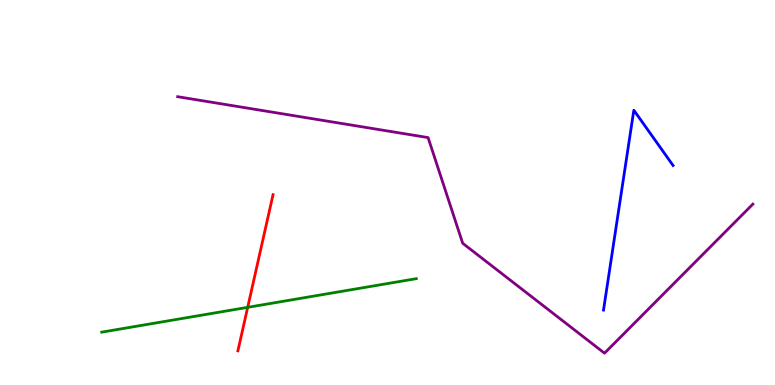[{'lines': ['blue', 'red'], 'intersections': []}, {'lines': ['green', 'red'], 'intersections': [{'x': 3.2, 'y': 2.02}]}, {'lines': ['purple', 'red'], 'intersections': []}, {'lines': ['blue', 'green'], 'intersections': []}, {'lines': ['blue', 'purple'], 'intersections': []}, {'lines': ['green', 'purple'], 'intersections': []}]